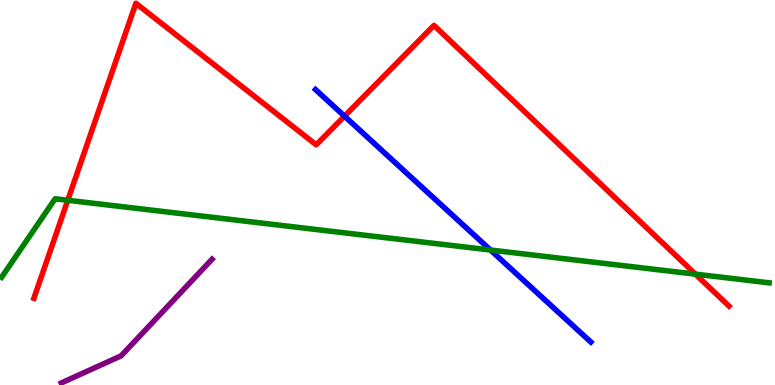[{'lines': ['blue', 'red'], 'intersections': [{'x': 4.45, 'y': 6.98}]}, {'lines': ['green', 'red'], 'intersections': [{'x': 0.874, 'y': 4.8}, {'x': 8.97, 'y': 2.88}]}, {'lines': ['purple', 'red'], 'intersections': []}, {'lines': ['blue', 'green'], 'intersections': [{'x': 6.33, 'y': 3.51}]}, {'lines': ['blue', 'purple'], 'intersections': []}, {'lines': ['green', 'purple'], 'intersections': []}]